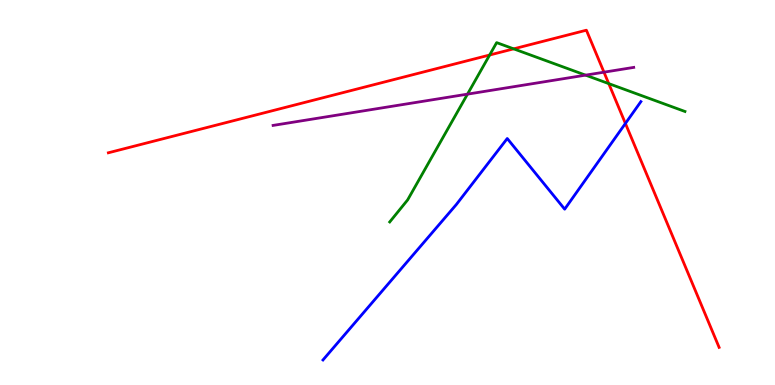[{'lines': ['blue', 'red'], 'intersections': [{'x': 8.07, 'y': 6.79}]}, {'lines': ['green', 'red'], 'intersections': [{'x': 6.32, 'y': 8.57}, {'x': 6.63, 'y': 8.73}, {'x': 7.85, 'y': 7.83}]}, {'lines': ['purple', 'red'], 'intersections': [{'x': 7.79, 'y': 8.13}]}, {'lines': ['blue', 'green'], 'intersections': []}, {'lines': ['blue', 'purple'], 'intersections': []}, {'lines': ['green', 'purple'], 'intersections': [{'x': 6.03, 'y': 7.55}, {'x': 7.56, 'y': 8.05}]}]